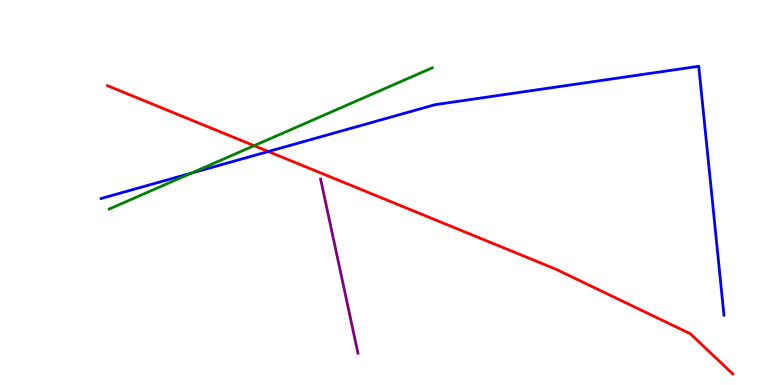[{'lines': ['blue', 'red'], 'intersections': [{'x': 3.46, 'y': 6.06}]}, {'lines': ['green', 'red'], 'intersections': [{'x': 3.28, 'y': 6.22}]}, {'lines': ['purple', 'red'], 'intersections': []}, {'lines': ['blue', 'green'], 'intersections': [{'x': 2.47, 'y': 5.5}]}, {'lines': ['blue', 'purple'], 'intersections': []}, {'lines': ['green', 'purple'], 'intersections': []}]